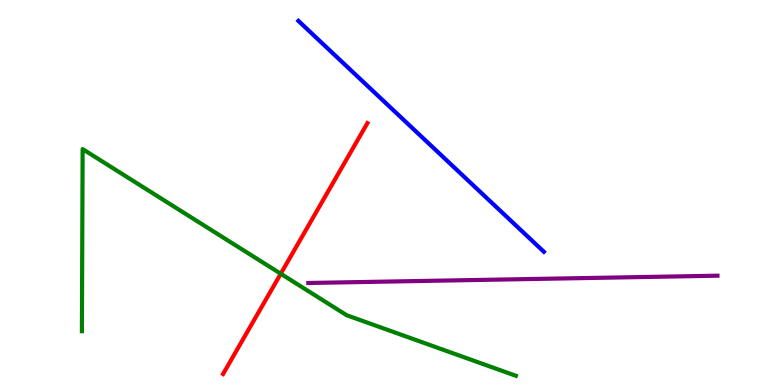[{'lines': ['blue', 'red'], 'intersections': []}, {'lines': ['green', 'red'], 'intersections': [{'x': 3.62, 'y': 2.89}]}, {'lines': ['purple', 'red'], 'intersections': []}, {'lines': ['blue', 'green'], 'intersections': []}, {'lines': ['blue', 'purple'], 'intersections': []}, {'lines': ['green', 'purple'], 'intersections': []}]